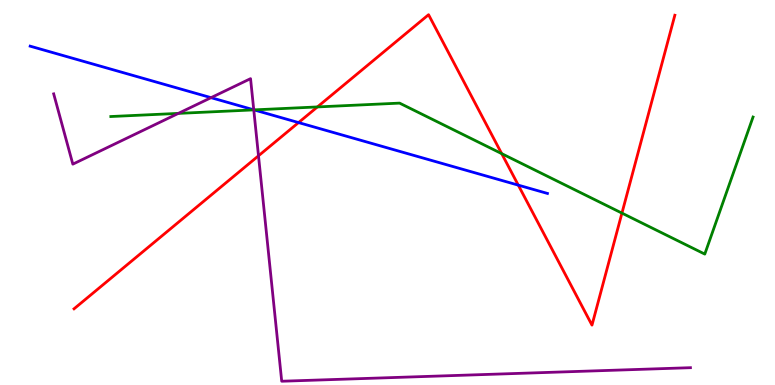[{'lines': ['blue', 'red'], 'intersections': [{'x': 3.85, 'y': 6.82}, {'x': 6.69, 'y': 5.19}]}, {'lines': ['green', 'red'], 'intersections': [{'x': 4.1, 'y': 7.22}, {'x': 6.47, 'y': 6.01}, {'x': 8.03, 'y': 4.46}]}, {'lines': ['purple', 'red'], 'intersections': [{'x': 3.34, 'y': 5.95}]}, {'lines': ['blue', 'green'], 'intersections': [{'x': 3.28, 'y': 7.15}]}, {'lines': ['blue', 'purple'], 'intersections': [{'x': 2.72, 'y': 7.46}, {'x': 3.27, 'y': 7.15}]}, {'lines': ['green', 'purple'], 'intersections': [{'x': 2.3, 'y': 7.05}, {'x': 3.27, 'y': 7.15}]}]